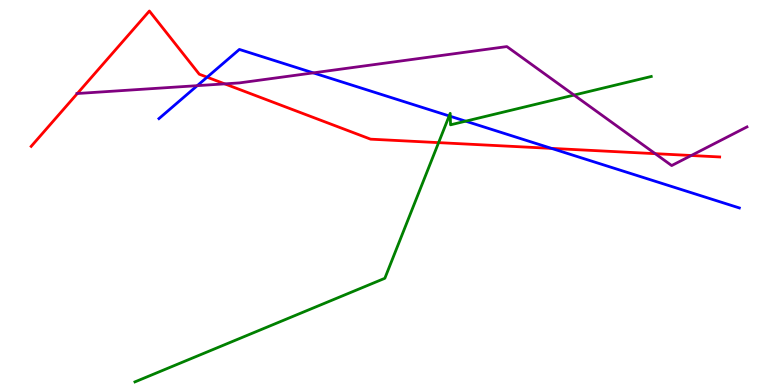[{'lines': ['blue', 'red'], 'intersections': [{'x': 2.67, 'y': 8.0}, {'x': 7.12, 'y': 6.15}]}, {'lines': ['green', 'red'], 'intersections': [{'x': 5.66, 'y': 6.3}]}, {'lines': ['purple', 'red'], 'intersections': [{'x': 0.998, 'y': 7.57}, {'x': 2.9, 'y': 7.82}, {'x': 8.45, 'y': 6.01}, {'x': 8.92, 'y': 5.96}]}, {'lines': ['blue', 'green'], 'intersections': [{'x': 5.8, 'y': 6.99}, {'x': 5.81, 'y': 6.98}, {'x': 6.01, 'y': 6.85}]}, {'lines': ['blue', 'purple'], 'intersections': [{'x': 2.55, 'y': 7.78}, {'x': 4.04, 'y': 8.11}]}, {'lines': ['green', 'purple'], 'intersections': [{'x': 7.41, 'y': 7.53}]}]